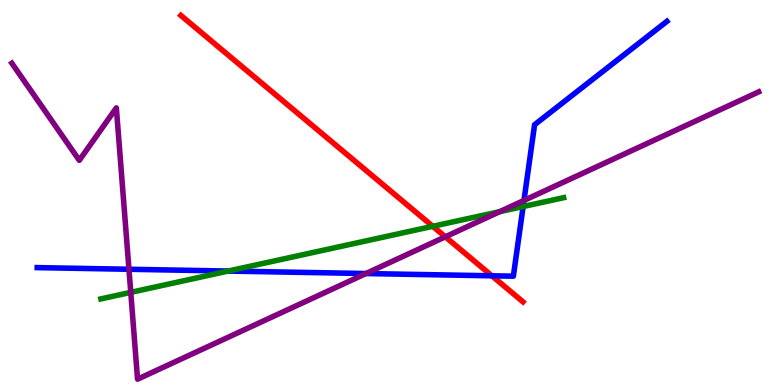[{'lines': ['blue', 'red'], 'intersections': [{'x': 6.35, 'y': 2.84}]}, {'lines': ['green', 'red'], 'intersections': [{'x': 5.58, 'y': 4.12}]}, {'lines': ['purple', 'red'], 'intersections': [{'x': 5.75, 'y': 3.85}]}, {'lines': ['blue', 'green'], 'intersections': [{'x': 2.94, 'y': 2.96}, {'x': 6.75, 'y': 4.64}]}, {'lines': ['blue', 'purple'], 'intersections': [{'x': 1.66, 'y': 3.01}, {'x': 4.72, 'y': 2.9}, {'x': 6.76, 'y': 4.79}]}, {'lines': ['green', 'purple'], 'intersections': [{'x': 1.69, 'y': 2.41}, {'x': 6.45, 'y': 4.5}]}]